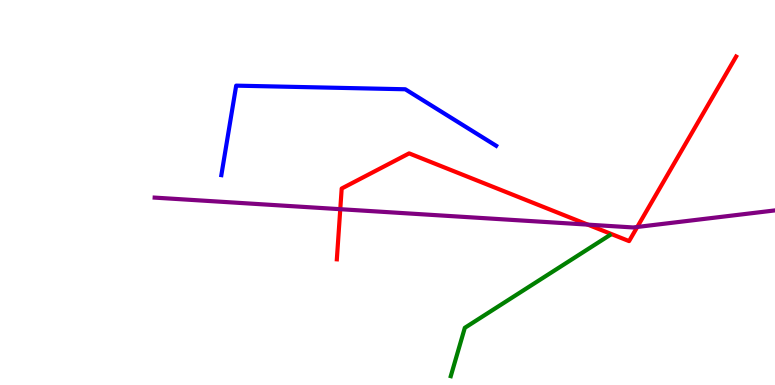[{'lines': ['blue', 'red'], 'intersections': []}, {'lines': ['green', 'red'], 'intersections': []}, {'lines': ['purple', 'red'], 'intersections': [{'x': 4.39, 'y': 4.57}, {'x': 7.58, 'y': 4.17}, {'x': 8.22, 'y': 4.1}]}, {'lines': ['blue', 'green'], 'intersections': []}, {'lines': ['blue', 'purple'], 'intersections': []}, {'lines': ['green', 'purple'], 'intersections': []}]